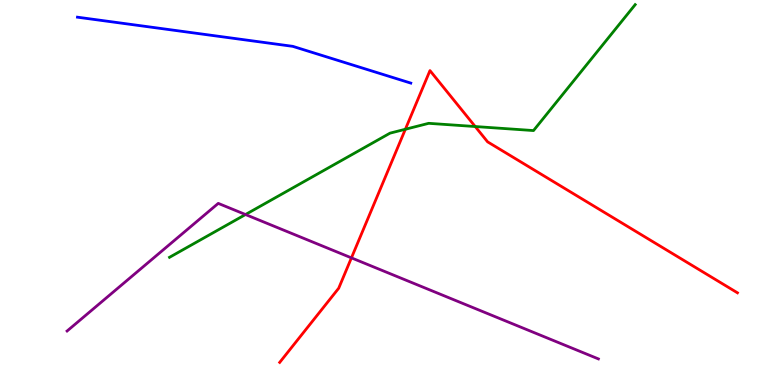[{'lines': ['blue', 'red'], 'intersections': []}, {'lines': ['green', 'red'], 'intersections': [{'x': 5.23, 'y': 6.64}, {'x': 6.13, 'y': 6.71}]}, {'lines': ['purple', 'red'], 'intersections': [{'x': 4.53, 'y': 3.3}]}, {'lines': ['blue', 'green'], 'intersections': []}, {'lines': ['blue', 'purple'], 'intersections': []}, {'lines': ['green', 'purple'], 'intersections': [{'x': 3.17, 'y': 4.43}]}]